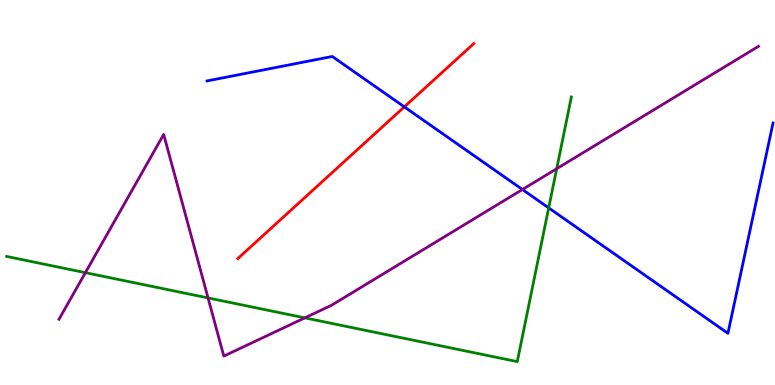[{'lines': ['blue', 'red'], 'intersections': [{'x': 5.22, 'y': 7.22}]}, {'lines': ['green', 'red'], 'intersections': []}, {'lines': ['purple', 'red'], 'intersections': []}, {'lines': ['blue', 'green'], 'intersections': [{'x': 7.08, 'y': 4.6}]}, {'lines': ['blue', 'purple'], 'intersections': [{'x': 6.74, 'y': 5.08}]}, {'lines': ['green', 'purple'], 'intersections': [{'x': 1.1, 'y': 2.92}, {'x': 2.68, 'y': 2.26}, {'x': 3.93, 'y': 1.74}, {'x': 7.18, 'y': 5.62}]}]